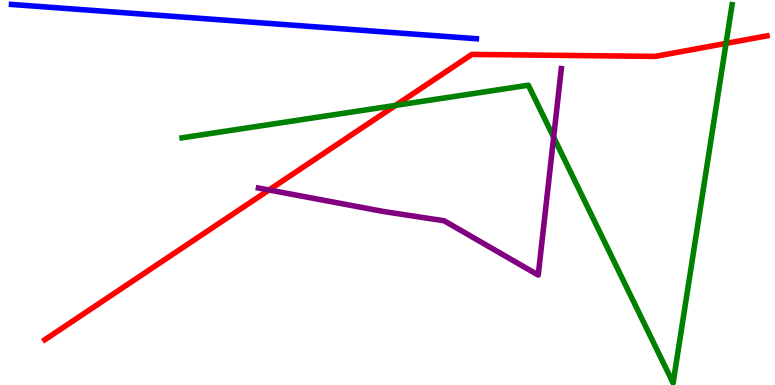[{'lines': ['blue', 'red'], 'intersections': []}, {'lines': ['green', 'red'], 'intersections': [{'x': 5.1, 'y': 7.26}, {'x': 9.37, 'y': 8.87}]}, {'lines': ['purple', 'red'], 'intersections': [{'x': 3.47, 'y': 5.07}]}, {'lines': ['blue', 'green'], 'intersections': []}, {'lines': ['blue', 'purple'], 'intersections': []}, {'lines': ['green', 'purple'], 'intersections': [{'x': 7.14, 'y': 6.44}]}]